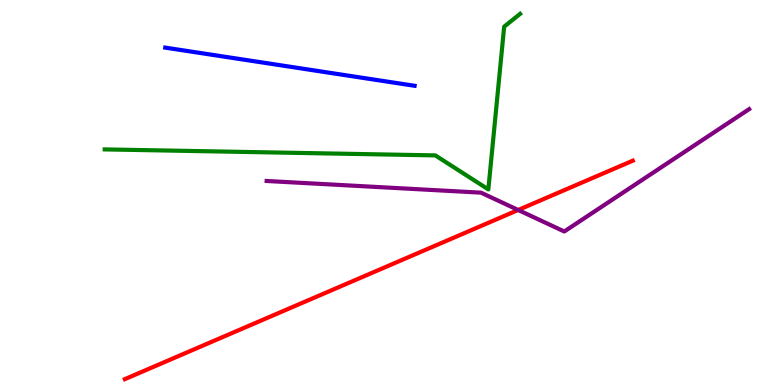[{'lines': ['blue', 'red'], 'intersections': []}, {'lines': ['green', 'red'], 'intersections': []}, {'lines': ['purple', 'red'], 'intersections': [{'x': 6.69, 'y': 4.55}]}, {'lines': ['blue', 'green'], 'intersections': []}, {'lines': ['blue', 'purple'], 'intersections': []}, {'lines': ['green', 'purple'], 'intersections': []}]